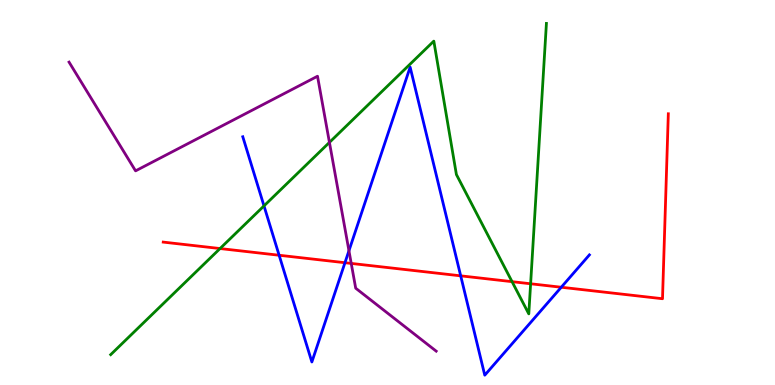[{'lines': ['blue', 'red'], 'intersections': [{'x': 3.6, 'y': 3.37}, {'x': 4.45, 'y': 3.18}, {'x': 5.94, 'y': 2.84}, {'x': 7.24, 'y': 2.54}]}, {'lines': ['green', 'red'], 'intersections': [{'x': 2.84, 'y': 3.54}, {'x': 6.61, 'y': 2.68}, {'x': 6.85, 'y': 2.63}]}, {'lines': ['purple', 'red'], 'intersections': [{'x': 4.53, 'y': 3.16}]}, {'lines': ['blue', 'green'], 'intersections': [{'x': 3.41, 'y': 4.65}]}, {'lines': ['blue', 'purple'], 'intersections': [{'x': 4.5, 'y': 3.49}]}, {'lines': ['green', 'purple'], 'intersections': [{'x': 4.25, 'y': 6.3}]}]